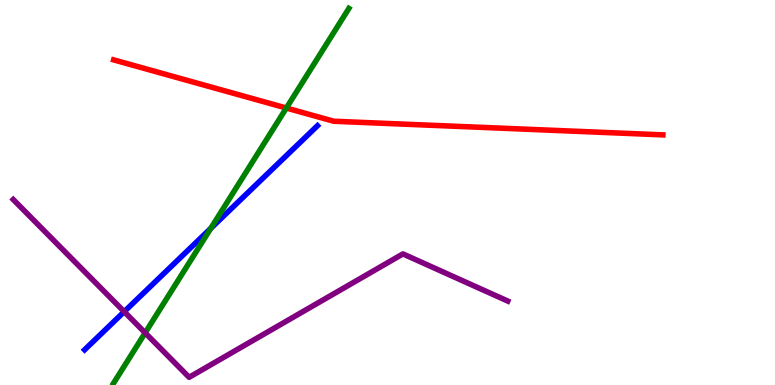[{'lines': ['blue', 'red'], 'intersections': []}, {'lines': ['green', 'red'], 'intersections': [{'x': 3.69, 'y': 7.19}]}, {'lines': ['purple', 'red'], 'intersections': []}, {'lines': ['blue', 'green'], 'intersections': [{'x': 2.72, 'y': 4.07}]}, {'lines': ['blue', 'purple'], 'intersections': [{'x': 1.6, 'y': 1.9}]}, {'lines': ['green', 'purple'], 'intersections': [{'x': 1.87, 'y': 1.35}]}]